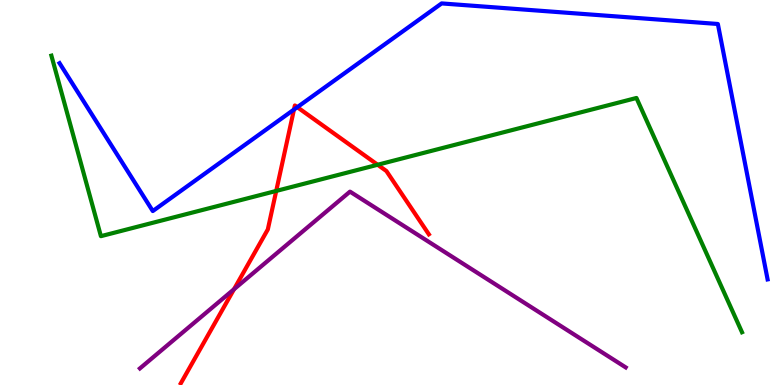[{'lines': ['blue', 'red'], 'intersections': [{'x': 3.79, 'y': 7.15}, {'x': 3.84, 'y': 7.22}]}, {'lines': ['green', 'red'], 'intersections': [{'x': 3.56, 'y': 5.04}, {'x': 4.87, 'y': 5.72}]}, {'lines': ['purple', 'red'], 'intersections': [{'x': 3.02, 'y': 2.49}]}, {'lines': ['blue', 'green'], 'intersections': []}, {'lines': ['blue', 'purple'], 'intersections': []}, {'lines': ['green', 'purple'], 'intersections': []}]